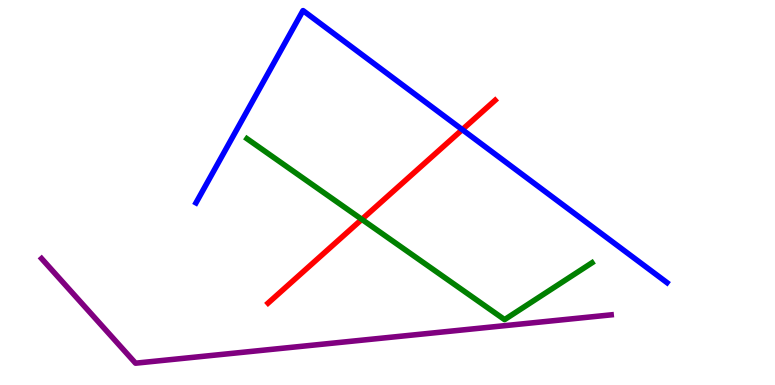[{'lines': ['blue', 'red'], 'intersections': [{'x': 5.96, 'y': 6.63}]}, {'lines': ['green', 'red'], 'intersections': [{'x': 4.67, 'y': 4.3}]}, {'lines': ['purple', 'red'], 'intersections': []}, {'lines': ['blue', 'green'], 'intersections': []}, {'lines': ['blue', 'purple'], 'intersections': []}, {'lines': ['green', 'purple'], 'intersections': []}]